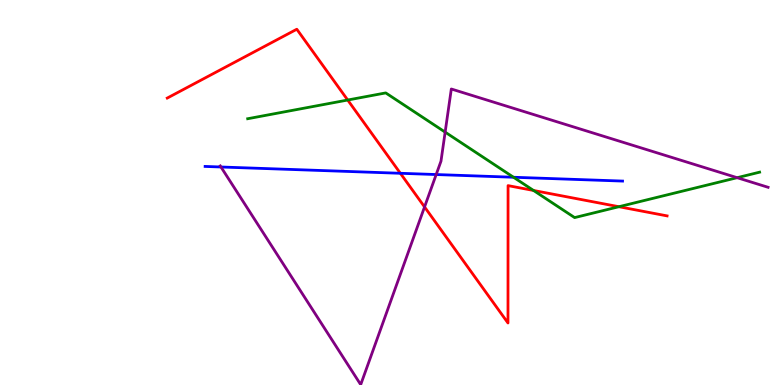[{'lines': ['blue', 'red'], 'intersections': [{'x': 5.17, 'y': 5.5}]}, {'lines': ['green', 'red'], 'intersections': [{'x': 4.49, 'y': 7.4}, {'x': 6.88, 'y': 5.05}, {'x': 7.99, 'y': 4.63}]}, {'lines': ['purple', 'red'], 'intersections': [{'x': 5.48, 'y': 4.63}]}, {'lines': ['blue', 'green'], 'intersections': [{'x': 6.63, 'y': 5.4}]}, {'lines': ['blue', 'purple'], 'intersections': [{'x': 2.85, 'y': 5.66}, {'x': 5.63, 'y': 5.47}]}, {'lines': ['green', 'purple'], 'intersections': [{'x': 5.74, 'y': 6.57}, {'x': 9.51, 'y': 5.38}]}]